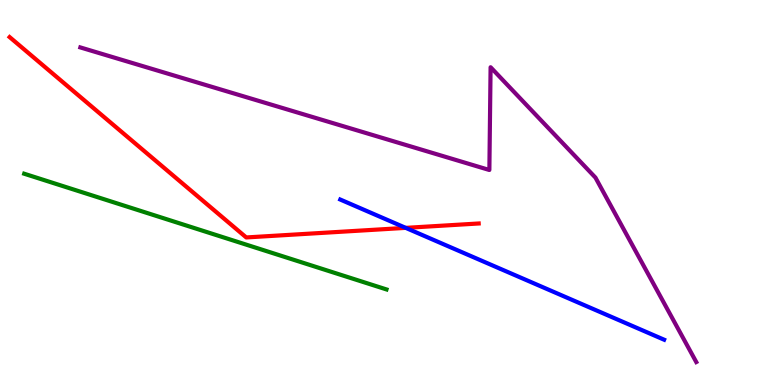[{'lines': ['blue', 'red'], 'intersections': [{'x': 5.24, 'y': 4.08}]}, {'lines': ['green', 'red'], 'intersections': []}, {'lines': ['purple', 'red'], 'intersections': []}, {'lines': ['blue', 'green'], 'intersections': []}, {'lines': ['blue', 'purple'], 'intersections': []}, {'lines': ['green', 'purple'], 'intersections': []}]